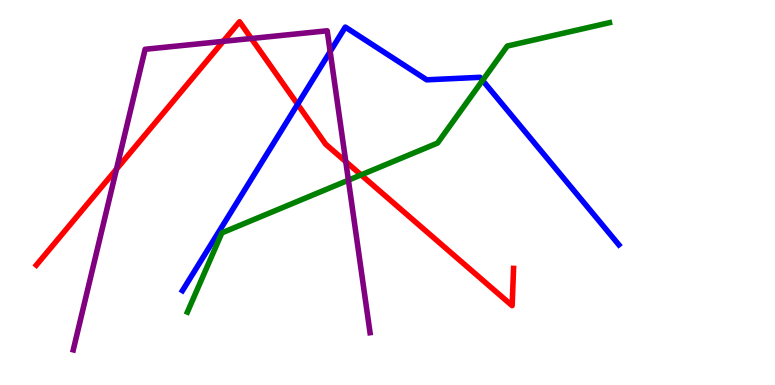[{'lines': ['blue', 'red'], 'intersections': [{'x': 3.84, 'y': 7.29}]}, {'lines': ['green', 'red'], 'intersections': [{'x': 4.66, 'y': 5.46}]}, {'lines': ['purple', 'red'], 'intersections': [{'x': 1.5, 'y': 5.61}, {'x': 2.88, 'y': 8.93}, {'x': 3.24, 'y': 9.0}, {'x': 4.46, 'y': 5.8}]}, {'lines': ['blue', 'green'], 'intersections': [{'x': 6.23, 'y': 7.91}]}, {'lines': ['blue', 'purple'], 'intersections': [{'x': 4.26, 'y': 8.66}]}, {'lines': ['green', 'purple'], 'intersections': [{'x': 4.5, 'y': 5.32}]}]